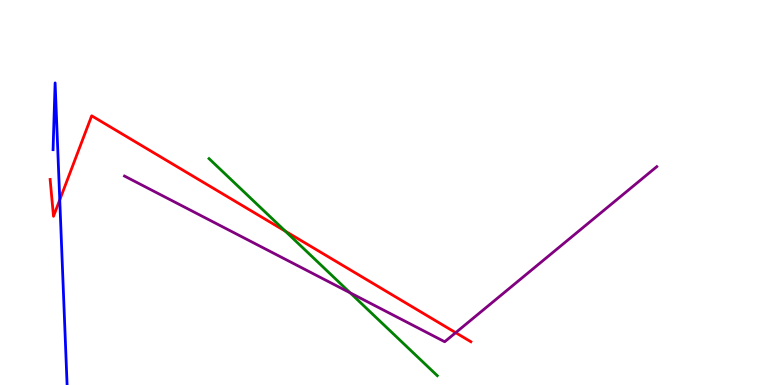[{'lines': ['blue', 'red'], 'intersections': [{'x': 0.771, 'y': 4.81}]}, {'lines': ['green', 'red'], 'intersections': [{'x': 3.68, 'y': 4.0}]}, {'lines': ['purple', 'red'], 'intersections': [{'x': 5.88, 'y': 1.36}]}, {'lines': ['blue', 'green'], 'intersections': []}, {'lines': ['blue', 'purple'], 'intersections': []}, {'lines': ['green', 'purple'], 'intersections': [{'x': 4.52, 'y': 2.39}]}]